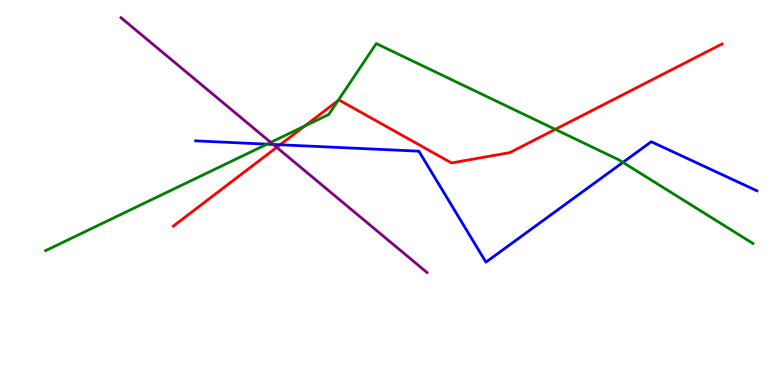[{'lines': ['blue', 'red'], 'intersections': [{'x': 3.61, 'y': 6.24}]}, {'lines': ['green', 'red'], 'intersections': [{'x': 3.93, 'y': 6.73}, {'x': 4.36, 'y': 7.38}, {'x': 7.16, 'y': 6.64}]}, {'lines': ['purple', 'red'], 'intersections': [{'x': 3.57, 'y': 6.17}]}, {'lines': ['blue', 'green'], 'intersections': [{'x': 3.45, 'y': 6.26}, {'x': 8.04, 'y': 5.78}]}, {'lines': ['blue', 'purple'], 'intersections': [{'x': 3.53, 'y': 6.25}]}, {'lines': ['green', 'purple'], 'intersections': [{'x': 3.49, 'y': 6.3}]}]